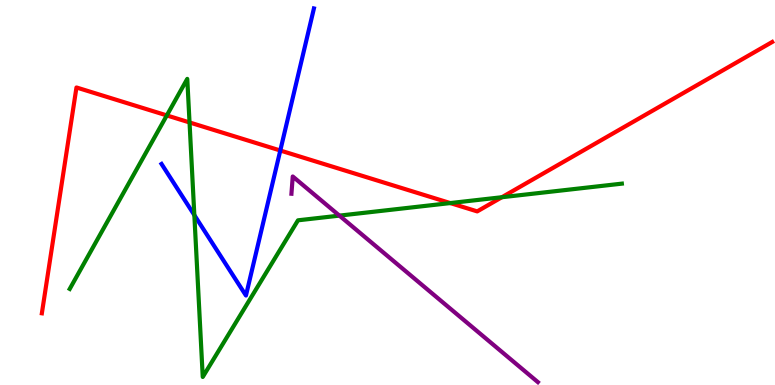[{'lines': ['blue', 'red'], 'intersections': [{'x': 3.62, 'y': 6.09}]}, {'lines': ['green', 'red'], 'intersections': [{'x': 2.15, 'y': 7.0}, {'x': 2.45, 'y': 6.82}, {'x': 5.81, 'y': 4.73}, {'x': 6.48, 'y': 4.88}]}, {'lines': ['purple', 'red'], 'intersections': []}, {'lines': ['blue', 'green'], 'intersections': [{'x': 2.51, 'y': 4.41}]}, {'lines': ['blue', 'purple'], 'intersections': []}, {'lines': ['green', 'purple'], 'intersections': [{'x': 4.38, 'y': 4.4}]}]